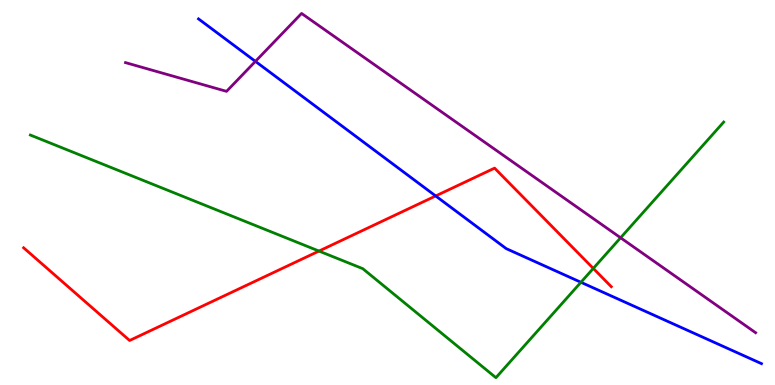[{'lines': ['blue', 'red'], 'intersections': [{'x': 5.62, 'y': 4.91}]}, {'lines': ['green', 'red'], 'intersections': [{'x': 4.12, 'y': 3.48}, {'x': 7.66, 'y': 3.03}]}, {'lines': ['purple', 'red'], 'intersections': []}, {'lines': ['blue', 'green'], 'intersections': [{'x': 7.5, 'y': 2.67}]}, {'lines': ['blue', 'purple'], 'intersections': [{'x': 3.3, 'y': 8.41}]}, {'lines': ['green', 'purple'], 'intersections': [{'x': 8.01, 'y': 3.82}]}]